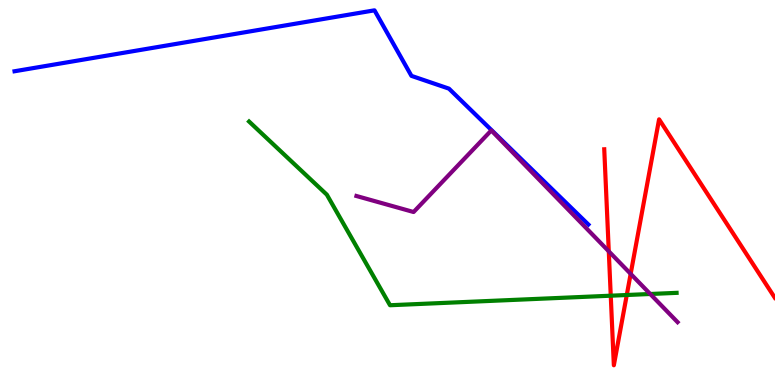[{'lines': ['blue', 'red'], 'intersections': []}, {'lines': ['green', 'red'], 'intersections': [{'x': 7.88, 'y': 2.32}, {'x': 8.09, 'y': 2.34}]}, {'lines': ['purple', 'red'], 'intersections': [{'x': 7.86, 'y': 3.47}, {'x': 8.14, 'y': 2.89}]}, {'lines': ['blue', 'green'], 'intersections': []}, {'lines': ['blue', 'purple'], 'intersections': []}, {'lines': ['green', 'purple'], 'intersections': [{'x': 8.39, 'y': 2.36}]}]